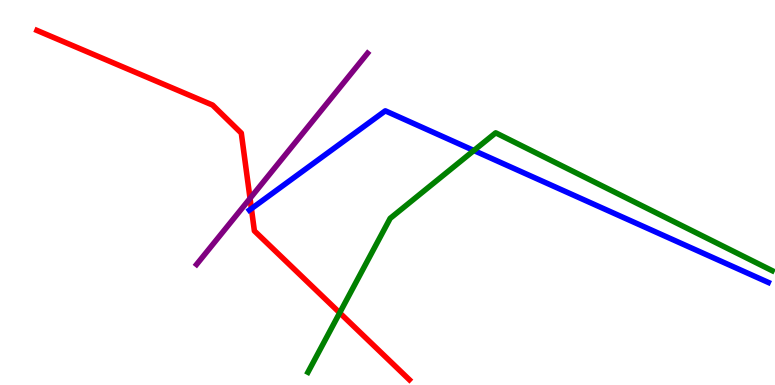[{'lines': ['blue', 'red'], 'intersections': [{'x': 3.24, 'y': 4.58}]}, {'lines': ['green', 'red'], 'intersections': [{'x': 4.38, 'y': 1.87}]}, {'lines': ['purple', 'red'], 'intersections': [{'x': 3.23, 'y': 4.85}]}, {'lines': ['blue', 'green'], 'intersections': [{'x': 6.11, 'y': 6.09}]}, {'lines': ['blue', 'purple'], 'intersections': []}, {'lines': ['green', 'purple'], 'intersections': []}]